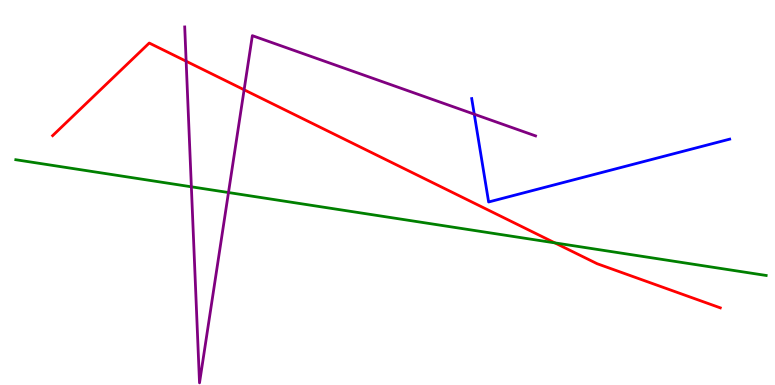[{'lines': ['blue', 'red'], 'intersections': []}, {'lines': ['green', 'red'], 'intersections': [{'x': 7.16, 'y': 3.69}]}, {'lines': ['purple', 'red'], 'intersections': [{'x': 2.4, 'y': 8.41}, {'x': 3.15, 'y': 7.67}]}, {'lines': ['blue', 'green'], 'intersections': []}, {'lines': ['blue', 'purple'], 'intersections': [{'x': 6.12, 'y': 7.03}]}, {'lines': ['green', 'purple'], 'intersections': [{'x': 2.47, 'y': 5.15}, {'x': 2.95, 'y': 5.0}]}]